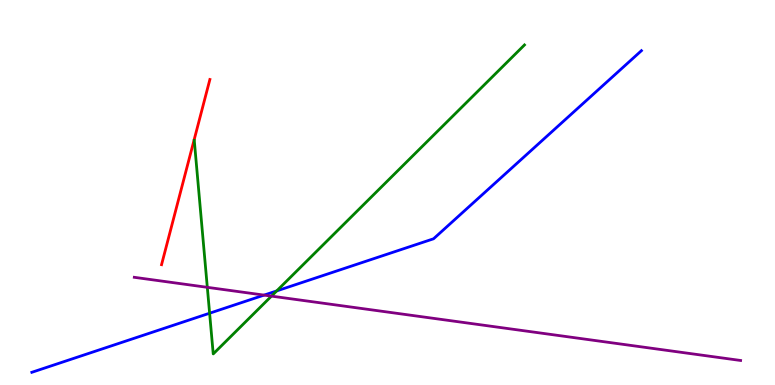[{'lines': ['blue', 'red'], 'intersections': []}, {'lines': ['green', 'red'], 'intersections': []}, {'lines': ['purple', 'red'], 'intersections': []}, {'lines': ['blue', 'green'], 'intersections': [{'x': 2.7, 'y': 1.86}, {'x': 3.57, 'y': 2.44}]}, {'lines': ['blue', 'purple'], 'intersections': [{'x': 3.41, 'y': 2.33}]}, {'lines': ['green', 'purple'], 'intersections': [{'x': 2.68, 'y': 2.54}, {'x': 3.5, 'y': 2.31}]}]